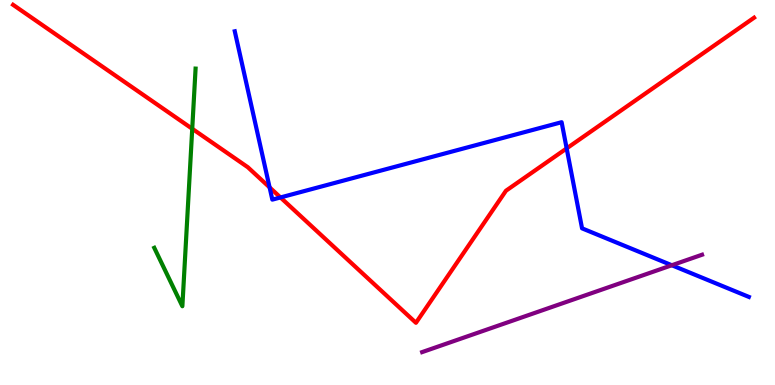[{'lines': ['blue', 'red'], 'intersections': [{'x': 3.48, 'y': 5.13}, {'x': 3.62, 'y': 4.87}, {'x': 7.31, 'y': 6.15}]}, {'lines': ['green', 'red'], 'intersections': [{'x': 2.48, 'y': 6.66}]}, {'lines': ['purple', 'red'], 'intersections': []}, {'lines': ['blue', 'green'], 'intersections': []}, {'lines': ['blue', 'purple'], 'intersections': [{'x': 8.67, 'y': 3.11}]}, {'lines': ['green', 'purple'], 'intersections': []}]